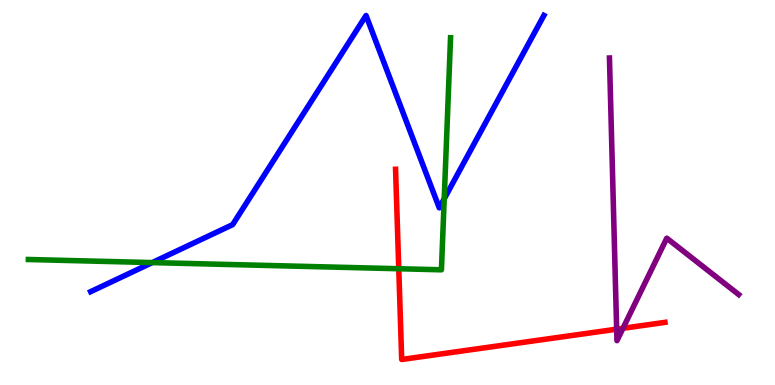[{'lines': ['blue', 'red'], 'intersections': []}, {'lines': ['green', 'red'], 'intersections': [{'x': 5.15, 'y': 3.02}]}, {'lines': ['purple', 'red'], 'intersections': [{'x': 7.96, 'y': 1.45}, {'x': 8.04, 'y': 1.47}]}, {'lines': ['blue', 'green'], 'intersections': [{'x': 1.96, 'y': 3.18}, {'x': 5.73, 'y': 4.84}]}, {'lines': ['blue', 'purple'], 'intersections': []}, {'lines': ['green', 'purple'], 'intersections': []}]